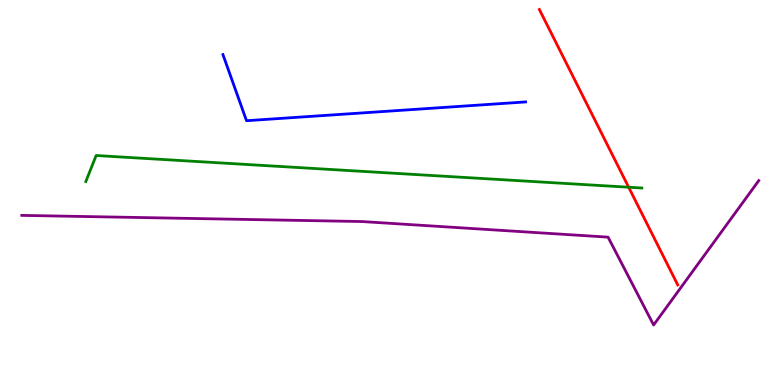[{'lines': ['blue', 'red'], 'intersections': []}, {'lines': ['green', 'red'], 'intersections': [{'x': 8.11, 'y': 5.14}]}, {'lines': ['purple', 'red'], 'intersections': []}, {'lines': ['blue', 'green'], 'intersections': []}, {'lines': ['blue', 'purple'], 'intersections': []}, {'lines': ['green', 'purple'], 'intersections': []}]